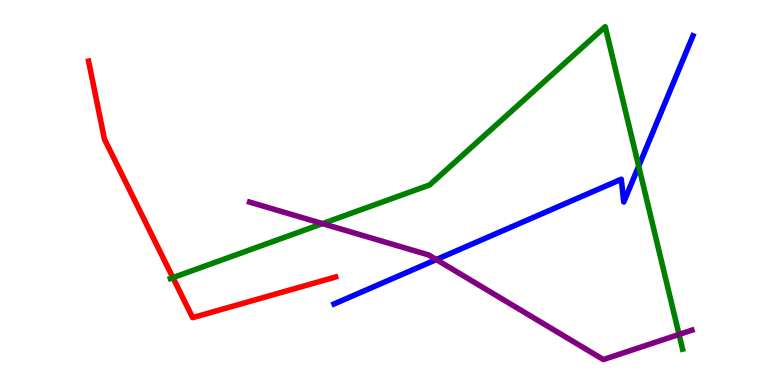[{'lines': ['blue', 'red'], 'intersections': []}, {'lines': ['green', 'red'], 'intersections': [{'x': 2.23, 'y': 2.79}]}, {'lines': ['purple', 'red'], 'intersections': []}, {'lines': ['blue', 'green'], 'intersections': [{'x': 8.24, 'y': 5.68}]}, {'lines': ['blue', 'purple'], 'intersections': [{'x': 5.63, 'y': 3.26}]}, {'lines': ['green', 'purple'], 'intersections': [{'x': 4.16, 'y': 4.19}, {'x': 8.76, 'y': 1.31}]}]